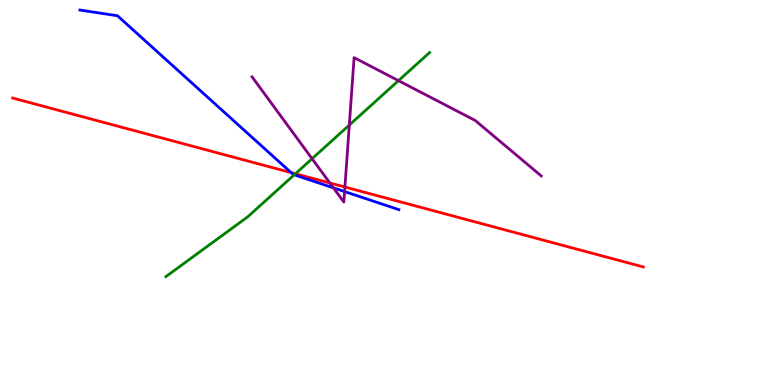[{'lines': ['blue', 'red'], 'intersections': [{'x': 3.76, 'y': 5.52}]}, {'lines': ['green', 'red'], 'intersections': [{'x': 3.81, 'y': 5.49}]}, {'lines': ['purple', 'red'], 'intersections': [{'x': 4.26, 'y': 5.25}, {'x': 4.45, 'y': 5.14}]}, {'lines': ['blue', 'green'], 'intersections': [{'x': 3.8, 'y': 5.46}]}, {'lines': ['blue', 'purple'], 'intersections': [{'x': 4.3, 'y': 5.12}, {'x': 4.45, 'y': 5.02}]}, {'lines': ['green', 'purple'], 'intersections': [{'x': 4.03, 'y': 5.88}, {'x': 4.51, 'y': 6.75}, {'x': 5.14, 'y': 7.91}]}]